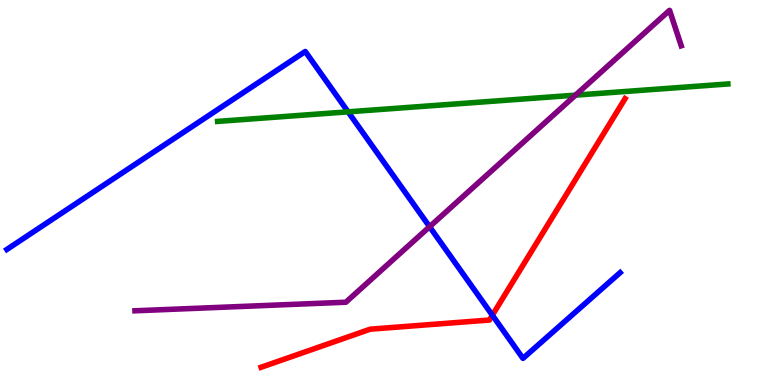[{'lines': ['blue', 'red'], 'intersections': [{'x': 6.35, 'y': 1.81}]}, {'lines': ['green', 'red'], 'intersections': []}, {'lines': ['purple', 'red'], 'intersections': []}, {'lines': ['blue', 'green'], 'intersections': [{'x': 4.49, 'y': 7.1}]}, {'lines': ['blue', 'purple'], 'intersections': [{'x': 5.54, 'y': 4.11}]}, {'lines': ['green', 'purple'], 'intersections': [{'x': 7.43, 'y': 7.53}]}]